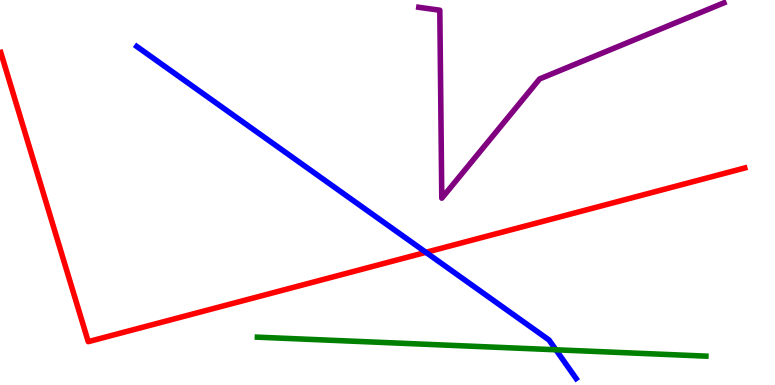[{'lines': ['blue', 'red'], 'intersections': [{'x': 5.5, 'y': 3.45}]}, {'lines': ['green', 'red'], 'intersections': []}, {'lines': ['purple', 'red'], 'intersections': []}, {'lines': ['blue', 'green'], 'intersections': [{'x': 7.17, 'y': 0.915}]}, {'lines': ['blue', 'purple'], 'intersections': []}, {'lines': ['green', 'purple'], 'intersections': []}]